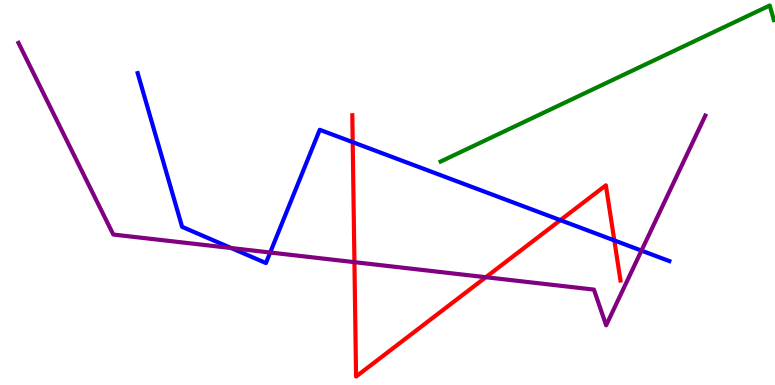[{'lines': ['blue', 'red'], 'intersections': [{'x': 4.55, 'y': 6.31}, {'x': 7.23, 'y': 4.28}, {'x': 7.93, 'y': 3.76}]}, {'lines': ['green', 'red'], 'intersections': []}, {'lines': ['purple', 'red'], 'intersections': [{'x': 4.57, 'y': 3.19}, {'x': 6.27, 'y': 2.8}]}, {'lines': ['blue', 'green'], 'intersections': []}, {'lines': ['blue', 'purple'], 'intersections': [{'x': 2.98, 'y': 3.56}, {'x': 3.49, 'y': 3.44}, {'x': 8.28, 'y': 3.49}]}, {'lines': ['green', 'purple'], 'intersections': []}]